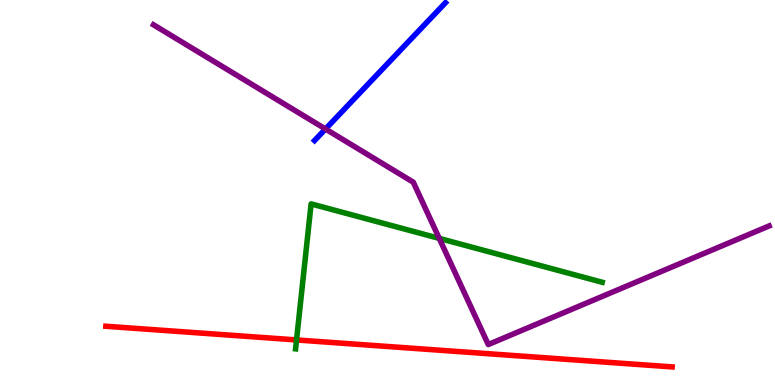[{'lines': ['blue', 'red'], 'intersections': []}, {'lines': ['green', 'red'], 'intersections': [{'x': 3.83, 'y': 1.17}]}, {'lines': ['purple', 'red'], 'intersections': []}, {'lines': ['blue', 'green'], 'intersections': []}, {'lines': ['blue', 'purple'], 'intersections': [{'x': 4.2, 'y': 6.65}]}, {'lines': ['green', 'purple'], 'intersections': [{'x': 5.67, 'y': 3.81}]}]